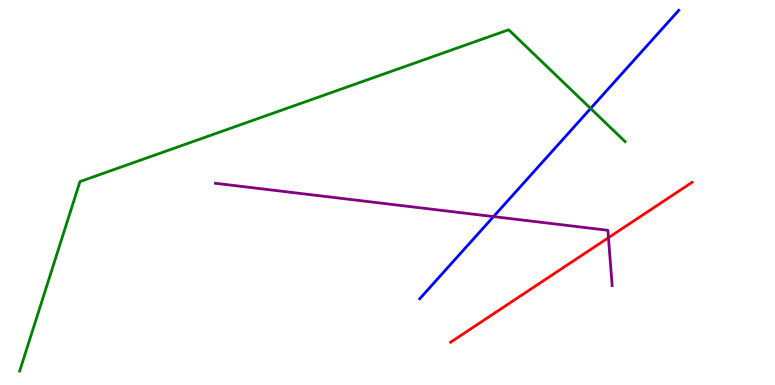[{'lines': ['blue', 'red'], 'intersections': []}, {'lines': ['green', 'red'], 'intersections': []}, {'lines': ['purple', 'red'], 'intersections': [{'x': 7.85, 'y': 3.83}]}, {'lines': ['blue', 'green'], 'intersections': [{'x': 7.62, 'y': 7.18}]}, {'lines': ['blue', 'purple'], 'intersections': [{'x': 6.37, 'y': 4.37}]}, {'lines': ['green', 'purple'], 'intersections': []}]